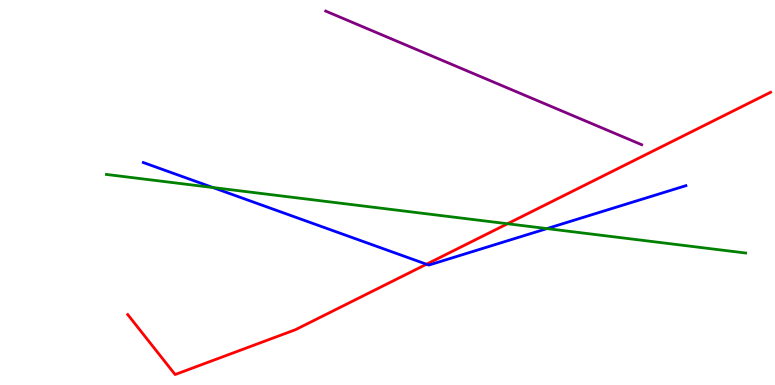[{'lines': ['blue', 'red'], 'intersections': [{'x': 5.5, 'y': 3.14}]}, {'lines': ['green', 'red'], 'intersections': [{'x': 6.55, 'y': 4.19}]}, {'lines': ['purple', 'red'], 'intersections': []}, {'lines': ['blue', 'green'], 'intersections': [{'x': 2.75, 'y': 5.13}, {'x': 7.06, 'y': 4.06}]}, {'lines': ['blue', 'purple'], 'intersections': []}, {'lines': ['green', 'purple'], 'intersections': []}]